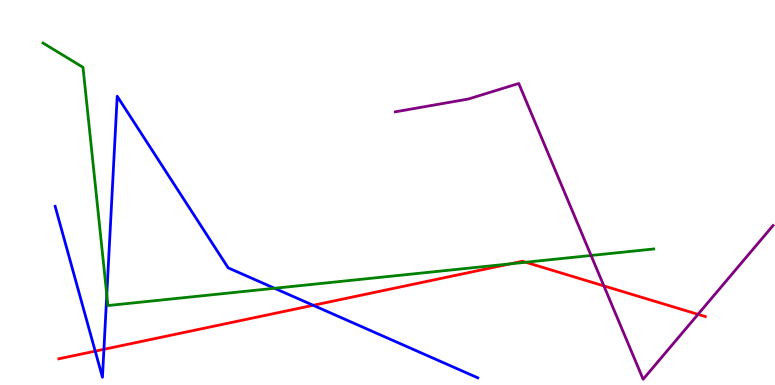[{'lines': ['blue', 'red'], 'intersections': [{'x': 1.23, 'y': 0.879}, {'x': 1.34, 'y': 0.927}, {'x': 4.04, 'y': 2.07}]}, {'lines': ['green', 'red'], 'intersections': [{'x': 6.58, 'y': 3.15}, {'x': 6.78, 'y': 3.19}]}, {'lines': ['purple', 'red'], 'intersections': [{'x': 7.79, 'y': 2.57}, {'x': 9.01, 'y': 1.84}]}, {'lines': ['blue', 'green'], 'intersections': [{'x': 1.38, 'y': 2.35}, {'x': 3.54, 'y': 2.51}]}, {'lines': ['blue', 'purple'], 'intersections': []}, {'lines': ['green', 'purple'], 'intersections': [{'x': 7.63, 'y': 3.36}]}]